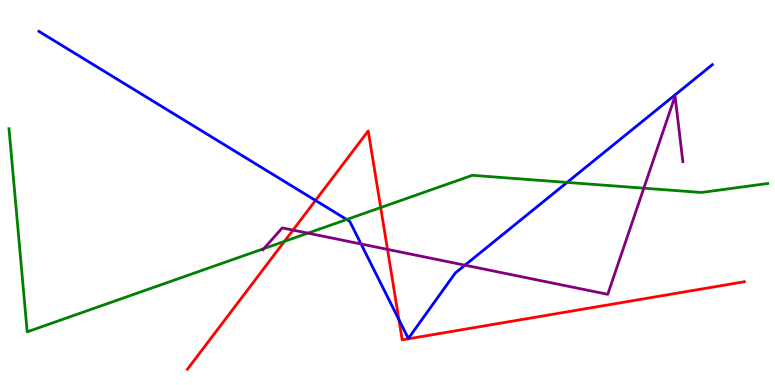[{'lines': ['blue', 'red'], 'intersections': [{'x': 4.07, 'y': 4.79}, {'x': 5.15, 'y': 1.7}]}, {'lines': ['green', 'red'], 'intersections': [{'x': 3.67, 'y': 3.73}, {'x': 4.91, 'y': 4.61}]}, {'lines': ['purple', 'red'], 'intersections': [{'x': 3.78, 'y': 4.02}, {'x': 5.0, 'y': 3.52}]}, {'lines': ['blue', 'green'], 'intersections': [{'x': 4.47, 'y': 4.3}, {'x': 7.32, 'y': 5.26}]}, {'lines': ['blue', 'purple'], 'intersections': [{'x': 4.66, 'y': 3.66}, {'x': 6.0, 'y': 3.11}]}, {'lines': ['green', 'purple'], 'intersections': [{'x': 3.4, 'y': 3.54}, {'x': 3.97, 'y': 3.94}, {'x': 8.31, 'y': 5.11}]}]